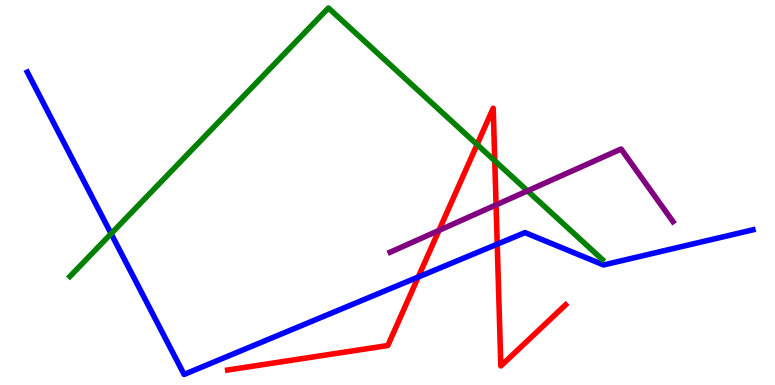[{'lines': ['blue', 'red'], 'intersections': [{'x': 5.4, 'y': 2.8}, {'x': 6.42, 'y': 3.66}]}, {'lines': ['green', 'red'], 'intersections': [{'x': 6.16, 'y': 6.25}, {'x': 6.38, 'y': 5.82}]}, {'lines': ['purple', 'red'], 'intersections': [{'x': 5.66, 'y': 4.02}, {'x': 6.4, 'y': 4.68}]}, {'lines': ['blue', 'green'], 'intersections': [{'x': 1.43, 'y': 3.93}]}, {'lines': ['blue', 'purple'], 'intersections': []}, {'lines': ['green', 'purple'], 'intersections': [{'x': 6.81, 'y': 5.04}]}]